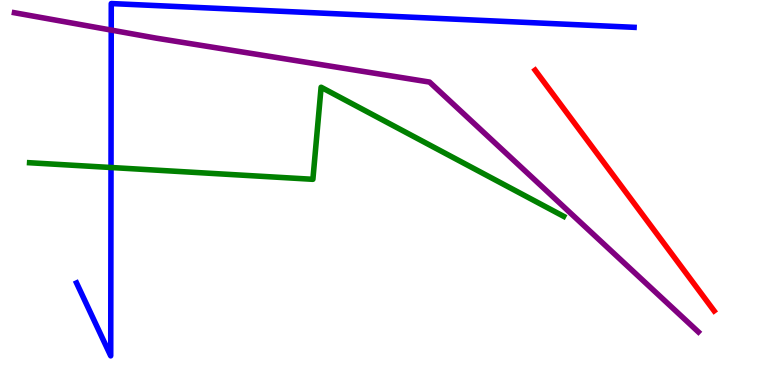[{'lines': ['blue', 'red'], 'intersections': []}, {'lines': ['green', 'red'], 'intersections': []}, {'lines': ['purple', 'red'], 'intersections': []}, {'lines': ['blue', 'green'], 'intersections': [{'x': 1.43, 'y': 5.65}]}, {'lines': ['blue', 'purple'], 'intersections': [{'x': 1.44, 'y': 9.22}]}, {'lines': ['green', 'purple'], 'intersections': []}]